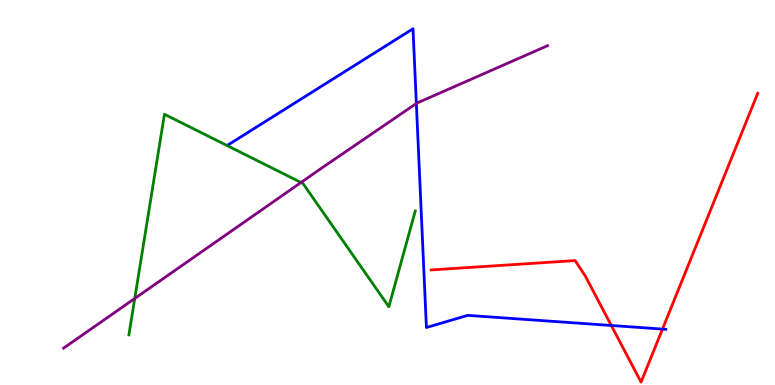[{'lines': ['blue', 'red'], 'intersections': [{'x': 7.89, 'y': 1.55}, {'x': 8.55, 'y': 1.45}]}, {'lines': ['green', 'red'], 'intersections': []}, {'lines': ['purple', 'red'], 'intersections': []}, {'lines': ['blue', 'green'], 'intersections': []}, {'lines': ['blue', 'purple'], 'intersections': [{'x': 5.37, 'y': 7.31}]}, {'lines': ['green', 'purple'], 'intersections': [{'x': 1.74, 'y': 2.25}, {'x': 3.88, 'y': 5.26}]}]